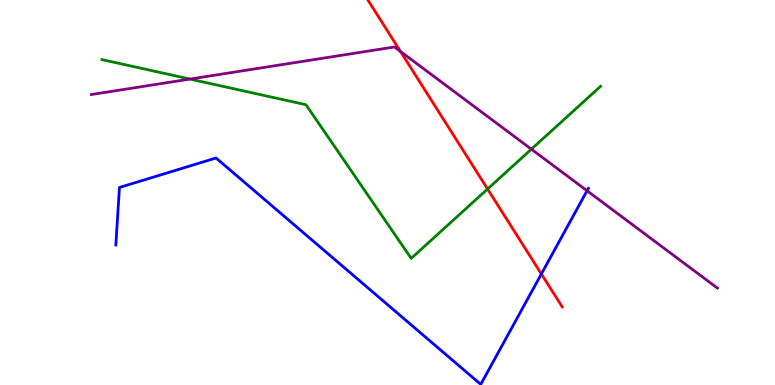[{'lines': ['blue', 'red'], 'intersections': [{'x': 6.99, 'y': 2.88}]}, {'lines': ['green', 'red'], 'intersections': [{'x': 6.29, 'y': 5.09}]}, {'lines': ['purple', 'red'], 'intersections': [{'x': 5.17, 'y': 8.66}]}, {'lines': ['blue', 'green'], 'intersections': []}, {'lines': ['blue', 'purple'], 'intersections': [{'x': 7.57, 'y': 5.05}]}, {'lines': ['green', 'purple'], 'intersections': [{'x': 2.45, 'y': 7.95}, {'x': 6.86, 'y': 6.13}]}]